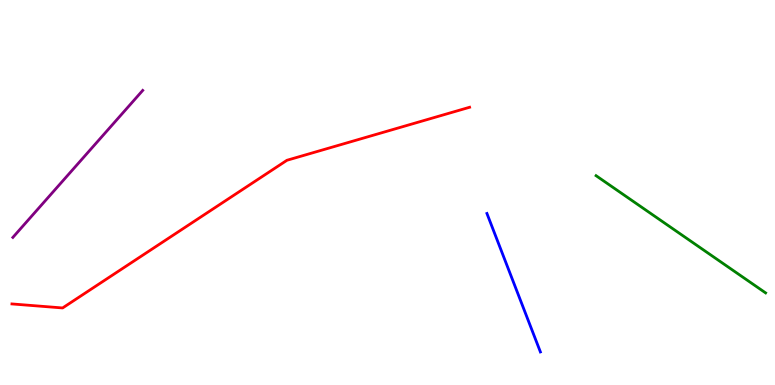[{'lines': ['blue', 'red'], 'intersections': []}, {'lines': ['green', 'red'], 'intersections': []}, {'lines': ['purple', 'red'], 'intersections': []}, {'lines': ['blue', 'green'], 'intersections': []}, {'lines': ['blue', 'purple'], 'intersections': []}, {'lines': ['green', 'purple'], 'intersections': []}]